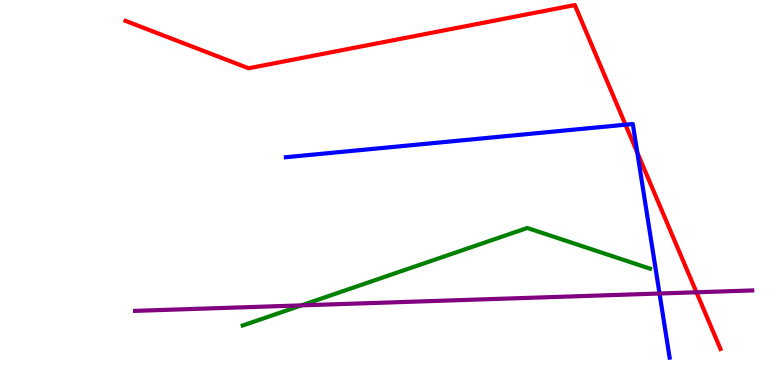[{'lines': ['blue', 'red'], 'intersections': [{'x': 8.07, 'y': 6.76}, {'x': 8.22, 'y': 6.04}]}, {'lines': ['green', 'red'], 'intersections': []}, {'lines': ['purple', 'red'], 'intersections': [{'x': 8.99, 'y': 2.41}]}, {'lines': ['blue', 'green'], 'intersections': []}, {'lines': ['blue', 'purple'], 'intersections': [{'x': 8.51, 'y': 2.38}]}, {'lines': ['green', 'purple'], 'intersections': [{'x': 3.89, 'y': 2.07}]}]